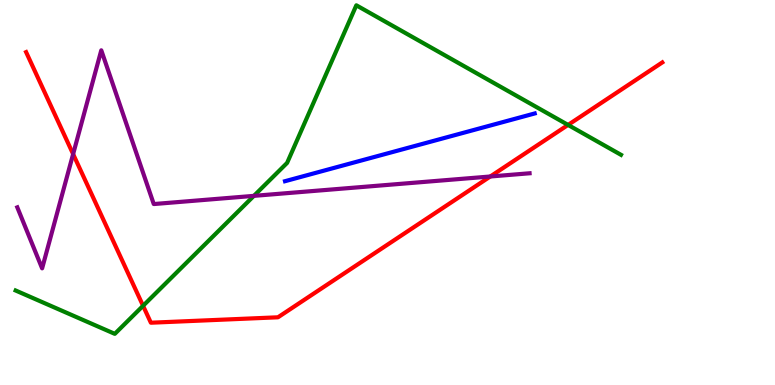[{'lines': ['blue', 'red'], 'intersections': []}, {'lines': ['green', 'red'], 'intersections': [{'x': 1.85, 'y': 2.06}, {'x': 7.33, 'y': 6.76}]}, {'lines': ['purple', 'red'], 'intersections': [{'x': 0.944, 'y': 6.0}, {'x': 6.33, 'y': 5.42}]}, {'lines': ['blue', 'green'], 'intersections': []}, {'lines': ['blue', 'purple'], 'intersections': []}, {'lines': ['green', 'purple'], 'intersections': [{'x': 3.28, 'y': 4.91}]}]